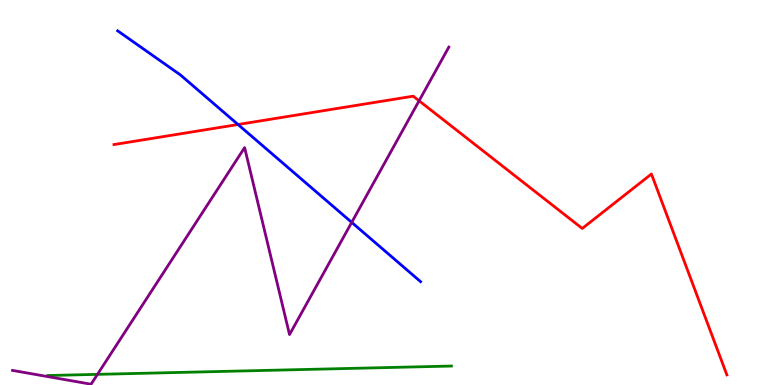[{'lines': ['blue', 'red'], 'intersections': [{'x': 3.07, 'y': 6.77}]}, {'lines': ['green', 'red'], 'intersections': []}, {'lines': ['purple', 'red'], 'intersections': [{'x': 5.41, 'y': 7.38}]}, {'lines': ['blue', 'green'], 'intersections': []}, {'lines': ['blue', 'purple'], 'intersections': [{'x': 4.54, 'y': 4.22}]}, {'lines': ['green', 'purple'], 'intersections': [{'x': 1.26, 'y': 0.276}]}]